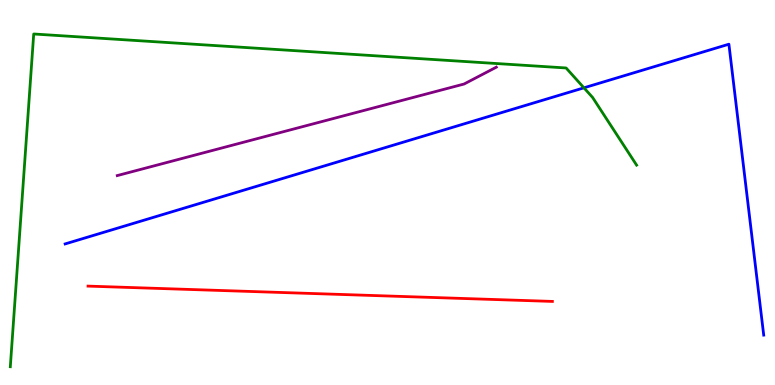[{'lines': ['blue', 'red'], 'intersections': []}, {'lines': ['green', 'red'], 'intersections': []}, {'lines': ['purple', 'red'], 'intersections': []}, {'lines': ['blue', 'green'], 'intersections': [{'x': 7.53, 'y': 7.72}]}, {'lines': ['blue', 'purple'], 'intersections': []}, {'lines': ['green', 'purple'], 'intersections': []}]